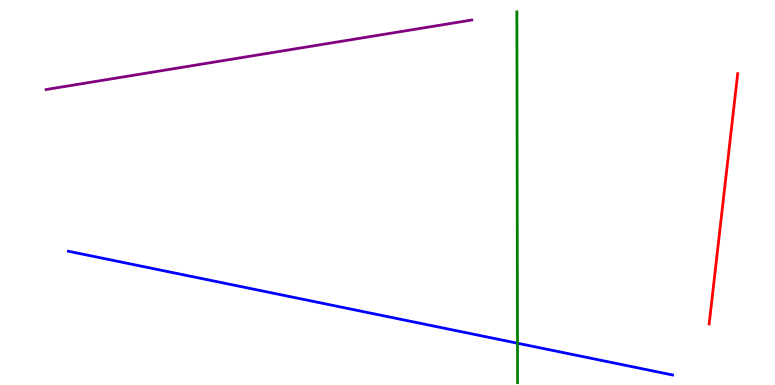[{'lines': ['blue', 'red'], 'intersections': []}, {'lines': ['green', 'red'], 'intersections': []}, {'lines': ['purple', 'red'], 'intersections': []}, {'lines': ['blue', 'green'], 'intersections': [{'x': 6.68, 'y': 1.09}]}, {'lines': ['blue', 'purple'], 'intersections': []}, {'lines': ['green', 'purple'], 'intersections': []}]